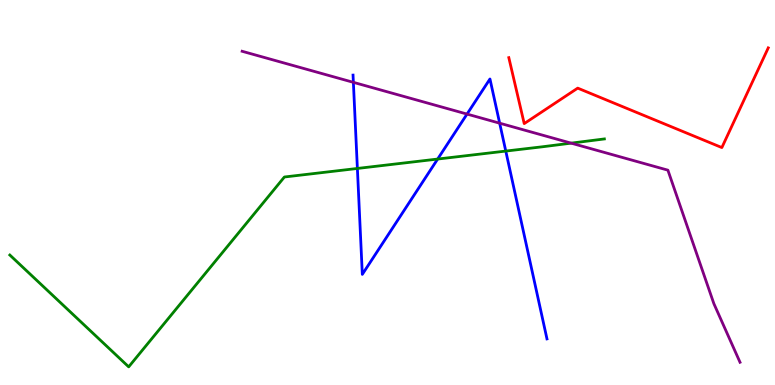[{'lines': ['blue', 'red'], 'intersections': []}, {'lines': ['green', 'red'], 'intersections': []}, {'lines': ['purple', 'red'], 'intersections': []}, {'lines': ['blue', 'green'], 'intersections': [{'x': 4.61, 'y': 5.62}, {'x': 5.65, 'y': 5.87}, {'x': 6.53, 'y': 6.08}]}, {'lines': ['blue', 'purple'], 'intersections': [{'x': 4.56, 'y': 7.86}, {'x': 6.03, 'y': 7.04}, {'x': 6.45, 'y': 6.8}]}, {'lines': ['green', 'purple'], 'intersections': [{'x': 7.37, 'y': 6.28}]}]